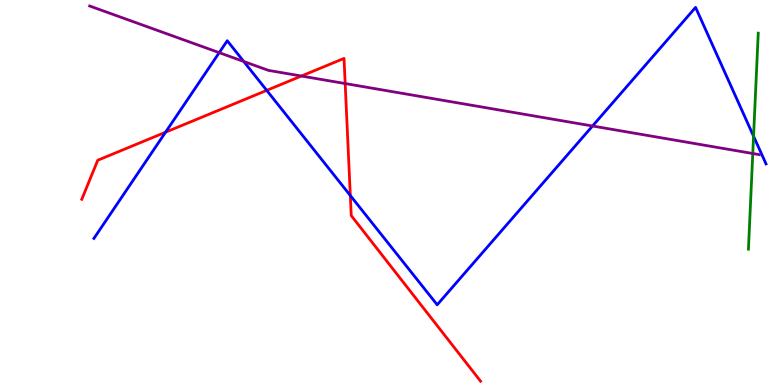[{'lines': ['blue', 'red'], 'intersections': [{'x': 2.14, 'y': 6.57}, {'x': 3.44, 'y': 7.65}, {'x': 4.52, 'y': 4.92}]}, {'lines': ['green', 'red'], 'intersections': []}, {'lines': ['purple', 'red'], 'intersections': [{'x': 3.89, 'y': 8.03}, {'x': 4.45, 'y': 7.83}]}, {'lines': ['blue', 'green'], 'intersections': [{'x': 9.72, 'y': 6.46}]}, {'lines': ['blue', 'purple'], 'intersections': [{'x': 2.83, 'y': 8.63}, {'x': 3.15, 'y': 8.4}, {'x': 7.65, 'y': 6.73}]}, {'lines': ['green', 'purple'], 'intersections': [{'x': 9.71, 'y': 6.01}]}]